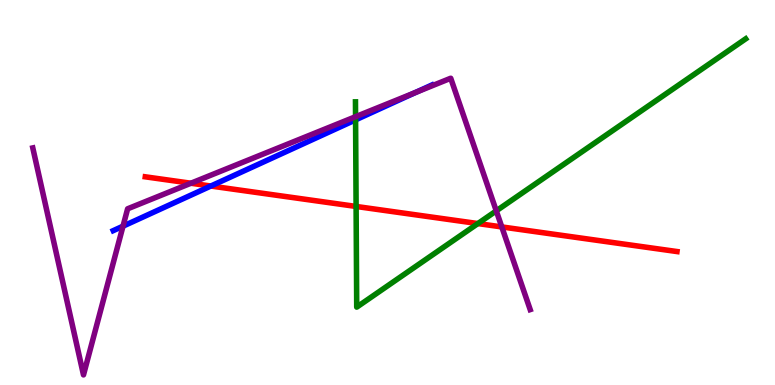[{'lines': ['blue', 'red'], 'intersections': [{'x': 2.72, 'y': 5.17}]}, {'lines': ['green', 'red'], 'intersections': [{'x': 4.59, 'y': 4.64}, {'x': 6.17, 'y': 4.19}]}, {'lines': ['purple', 'red'], 'intersections': [{'x': 2.46, 'y': 5.24}, {'x': 6.47, 'y': 4.11}]}, {'lines': ['blue', 'green'], 'intersections': [{'x': 4.59, 'y': 6.89}]}, {'lines': ['blue', 'purple'], 'intersections': [{'x': 1.59, 'y': 4.13}, {'x': 5.36, 'y': 7.6}]}, {'lines': ['green', 'purple'], 'intersections': [{'x': 4.59, 'y': 6.97}, {'x': 6.4, 'y': 4.52}]}]